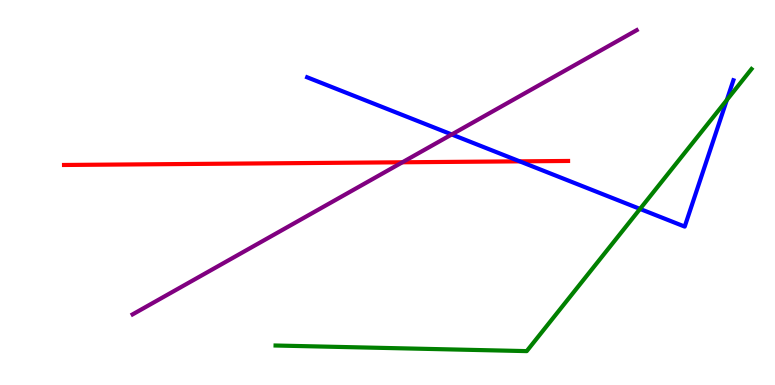[{'lines': ['blue', 'red'], 'intersections': [{'x': 6.71, 'y': 5.81}]}, {'lines': ['green', 'red'], 'intersections': []}, {'lines': ['purple', 'red'], 'intersections': [{'x': 5.19, 'y': 5.78}]}, {'lines': ['blue', 'green'], 'intersections': [{'x': 8.26, 'y': 4.57}, {'x': 9.38, 'y': 7.4}]}, {'lines': ['blue', 'purple'], 'intersections': [{'x': 5.83, 'y': 6.51}]}, {'lines': ['green', 'purple'], 'intersections': []}]